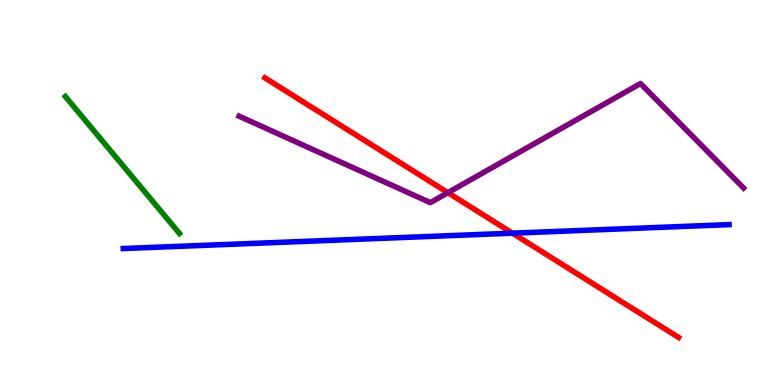[{'lines': ['blue', 'red'], 'intersections': [{'x': 6.61, 'y': 3.94}]}, {'lines': ['green', 'red'], 'intersections': []}, {'lines': ['purple', 'red'], 'intersections': [{'x': 5.78, 'y': 5.0}]}, {'lines': ['blue', 'green'], 'intersections': []}, {'lines': ['blue', 'purple'], 'intersections': []}, {'lines': ['green', 'purple'], 'intersections': []}]